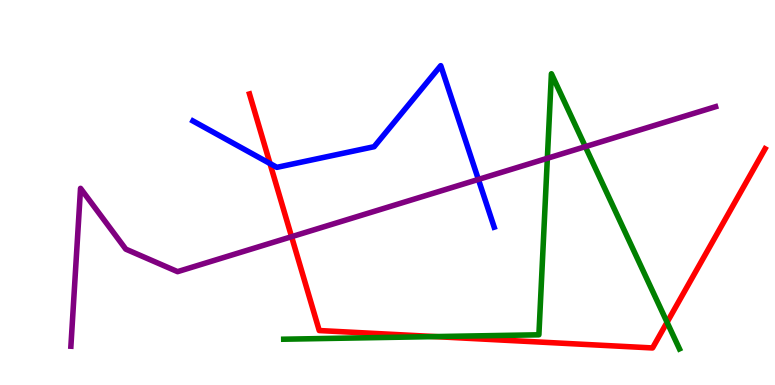[{'lines': ['blue', 'red'], 'intersections': [{'x': 3.48, 'y': 5.75}]}, {'lines': ['green', 'red'], 'intersections': [{'x': 5.61, 'y': 1.26}, {'x': 8.61, 'y': 1.63}]}, {'lines': ['purple', 'red'], 'intersections': [{'x': 3.76, 'y': 3.85}]}, {'lines': ['blue', 'green'], 'intersections': []}, {'lines': ['blue', 'purple'], 'intersections': [{'x': 6.17, 'y': 5.34}]}, {'lines': ['green', 'purple'], 'intersections': [{'x': 7.06, 'y': 5.89}, {'x': 7.55, 'y': 6.19}]}]